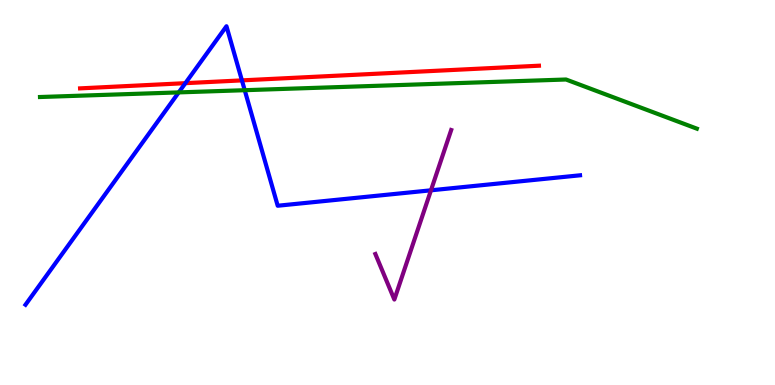[{'lines': ['blue', 'red'], 'intersections': [{'x': 2.39, 'y': 7.84}, {'x': 3.12, 'y': 7.91}]}, {'lines': ['green', 'red'], 'intersections': []}, {'lines': ['purple', 'red'], 'intersections': []}, {'lines': ['blue', 'green'], 'intersections': [{'x': 2.31, 'y': 7.6}, {'x': 3.16, 'y': 7.66}]}, {'lines': ['blue', 'purple'], 'intersections': [{'x': 5.56, 'y': 5.06}]}, {'lines': ['green', 'purple'], 'intersections': []}]